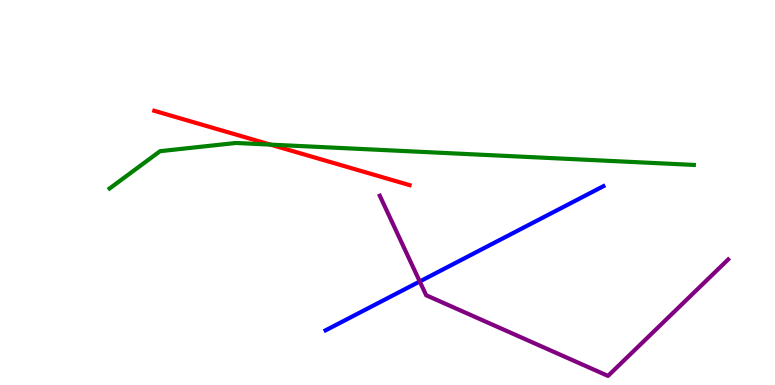[{'lines': ['blue', 'red'], 'intersections': []}, {'lines': ['green', 'red'], 'intersections': [{'x': 3.49, 'y': 6.24}]}, {'lines': ['purple', 'red'], 'intersections': []}, {'lines': ['blue', 'green'], 'intersections': []}, {'lines': ['blue', 'purple'], 'intersections': [{'x': 5.42, 'y': 2.69}]}, {'lines': ['green', 'purple'], 'intersections': []}]